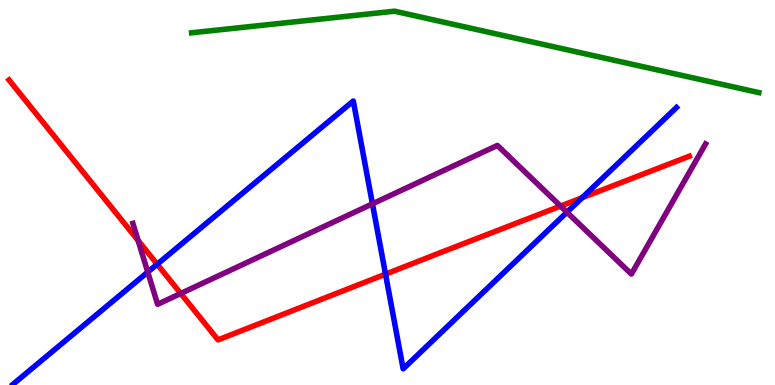[{'lines': ['blue', 'red'], 'intersections': [{'x': 2.03, 'y': 3.14}, {'x': 4.97, 'y': 2.88}, {'x': 7.51, 'y': 4.86}]}, {'lines': ['green', 'red'], 'intersections': []}, {'lines': ['purple', 'red'], 'intersections': [{'x': 1.78, 'y': 3.75}, {'x': 2.33, 'y': 2.38}, {'x': 7.23, 'y': 4.65}]}, {'lines': ['blue', 'green'], 'intersections': []}, {'lines': ['blue', 'purple'], 'intersections': [{'x': 1.91, 'y': 2.93}, {'x': 4.81, 'y': 4.71}, {'x': 7.32, 'y': 4.49}]}, {'lines': ['green', 'purple'], 'intersections': []}]